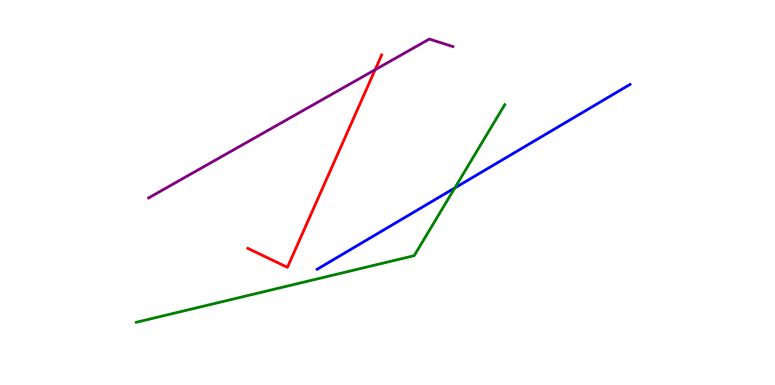[{'lines': ['blue', 'red'], 'intersections': []}, {'lines': ['green', 'red'], 'intersections': []}, {'lines': ['purple', 'red'], 'intersections': [{'x': 4.84, 'y': 8.19}]}, {'lines': ['blue', 'green'], 'intersections': [{'x': 5.87, 'y': 5.12}]}, {'lines': ['blue', 'purple'], 'intersections': []}, {'lines': ['green', 'purple'], 'intersections': []}]